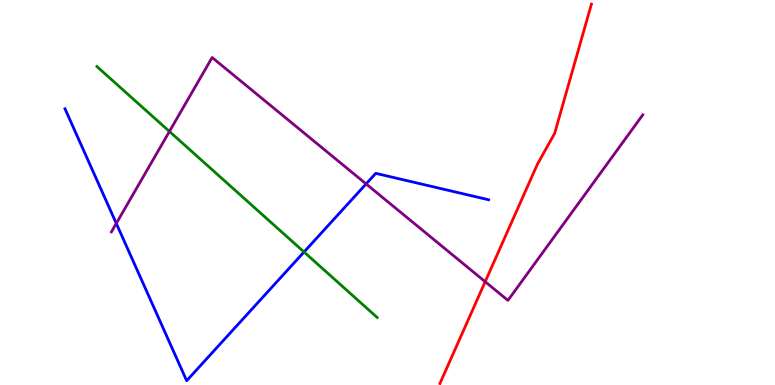[{'lines': ['blue', 'red'], 'intersections': []}, {'lines': ['green', 'red'], 'intersections': []}, {'lines': ['purple', 'red'], 'intersections': [{'x': 6.26, 'y': 2.68}]}, {'lines': ['blue', 'green'], 'intersections': [{'x': 3.92, 'y': 3.45}]}, {'lines': ['blue', 'purple'], 'intersections': [{'x': 1.5, 'y': 4.2}, {'x': 4.72, 'y': 5.22}]}, {'lines': ['green', 'purple'], 'intersections': [{'x': 2.19, 'y': 6.59}]}]